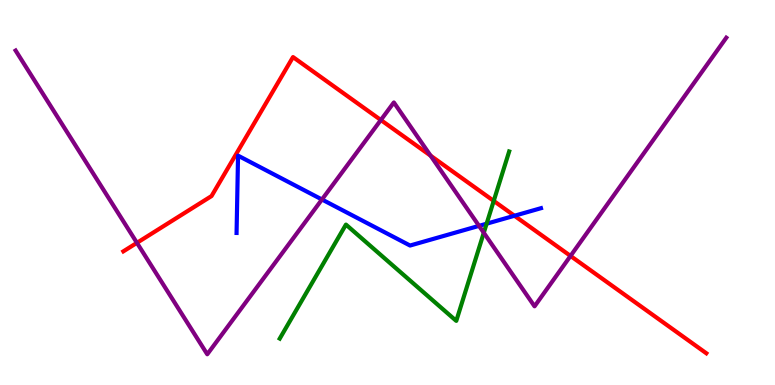[{'lines': ['blue', 'red'], 'intersections': [{'x': 6.64, 'y': 4.4}]}, {'lines': ['green', 'red'], 'intersections': [{'x': 6.37, 'y': 4.78}]}, {'lines': ['purple', 'red'], 'intersections': [{'x': 1.77, 'y': 3.69}, {'x': 4.91, 'y': 6.88}, {'x': 5.56, 'y': 5.96}, {'x': 7.36, 'y': 3.35}]}, {'lines': ['blue', 'green'], 'intersections': [{'x': 6.28, 'y': 4.19}]}, {'lines': ['blue', 'purple'], 'intersections': [{'x': 4.15, 'y': 4.82}, {'x': 6.18, 'y': 4.13}]}, {'lines': ['green', 'purple'], 'intersections': [{'x': 6.24, 'y': 3.95}]}]